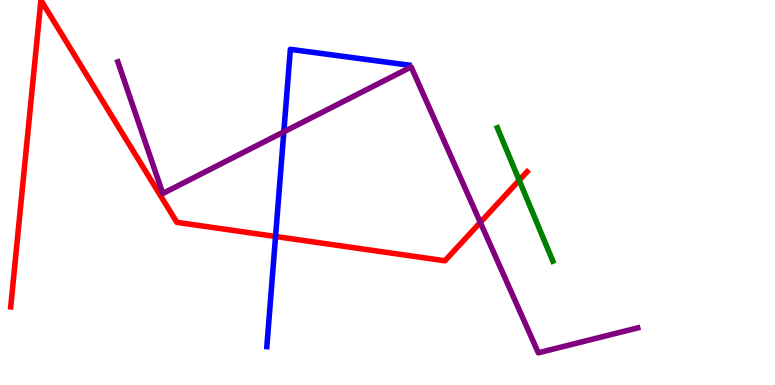[{'lines': ['blue', 'red'], 'intersections': [{'x': 3.56, 'y': 3.86}]}, {'lines': ['green', 'red'], 'intersections': [{'x': 6.7, 'y': 5.32}]}, {'lines': ['purple', 'red'], 'intersections': [{'x': 6.2, 'y': 4.22}]}, {'lines': ['blue', 'green'], 'intersections': []}, {'lines': ['blue', 'purple'], 'intersections': [{'x': 3.66, 'y': 6.58}]}, {'lines': ['green', 'purple'], 'intersections': []}]